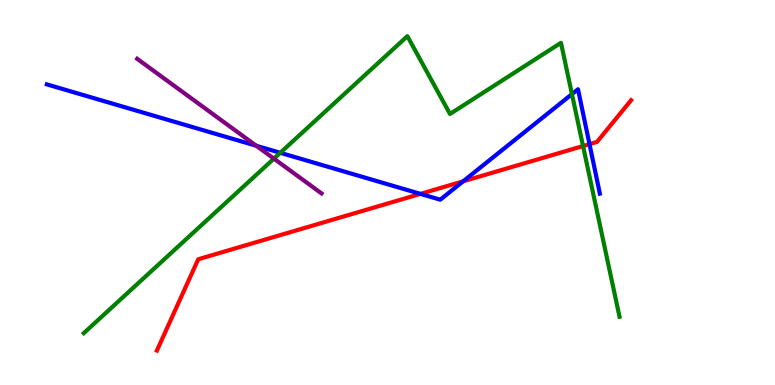[{'lines': ['blue', 'red'], 'intersections': [{'x': 5.43, 'y': 4.96}, {'x': 5.98, 'y': 5.29}, {'x': 7.61, 'y': 6.26}]}, {'lines': ['green', 'red'], 'intersections': [{'x': 7.52, 'y': 6.21}]}, {'lines': ['purple', 'red'], 'intersections': []}, {'lines': ['blue', 'green'], 'intersections': [{'x': 3.62, 'y': 6.03}, {'x': 7.38, 'y': 7.56}]}, {'lines': ['blue', 'purple'], 'intersections': [{'x': 3.31, 'y': 6.21}]}, {'lines': ['green', 'purple'], 'intersections': [{'x': 3.53, 'y': 5.88}]}]